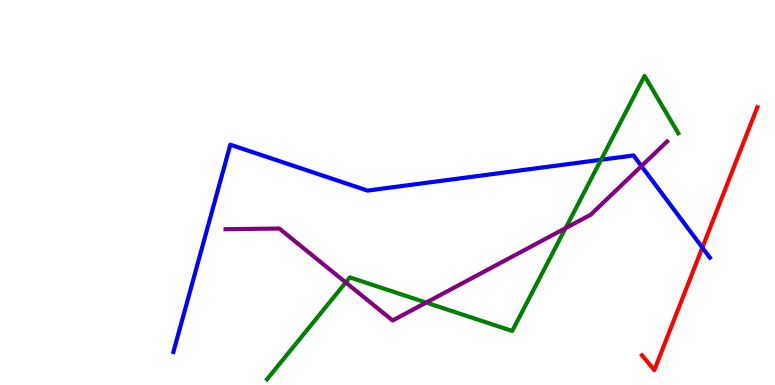[{'lines': ['blue', 'red'], 'intersections': [{'x': 9.06, 'y': 3.57}]}, {'lines': ['green', 'red'], 'intersections': []}, {'lines': ['purple', 'red'], 'intersections': []}, {'lines': ['blue', 'green'], 'intersections': [{'x': 7.76, 'y': 5.85}]}, {'lines': ['blue', 'purple'], 'intersections': [{'x': 8.28, 'y': 5.69}]}, {'lines': ['green', 'purple'], 'intersections': [{'x': 4.46, 'y': 2.66}, {'x': 5.5, 'y': 2.14}, {'x': 7.3, 'y': 4.07}]}]